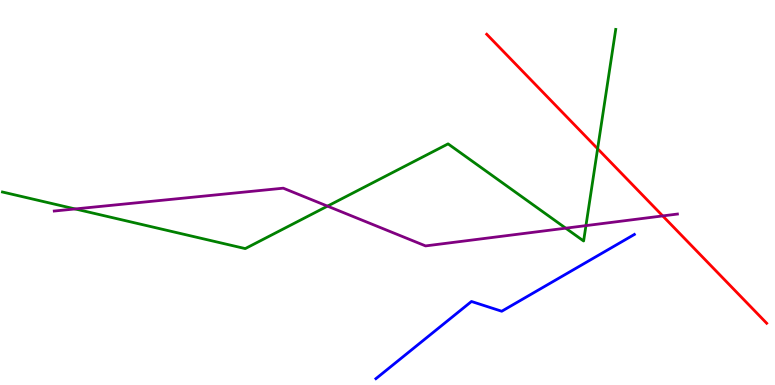[{'lines': ['blue', 'red'], 'intersections': []}, {'lines': ['green', 'red'], 'intersections': [{'x': 7.71, 'y': 6.14}]}, {'lines': ['purple', 'red'], 'intersections': [{'x': 8.55, 'y': 4.39}]}, {'lines': ['blue', 'green'], 'intersections': []}, {'lines': ['blue', 'purple'], 'intersections': []}, {'lines': ['green', 'purple'], 'intersections': [{'x': 0.97, 'y': 4.57}, {'x': 4.23, 'y': 4.65}, {'x': 7.3, 'y': 4.07}, {'x': 7.56, 'y': 4.14}]}]